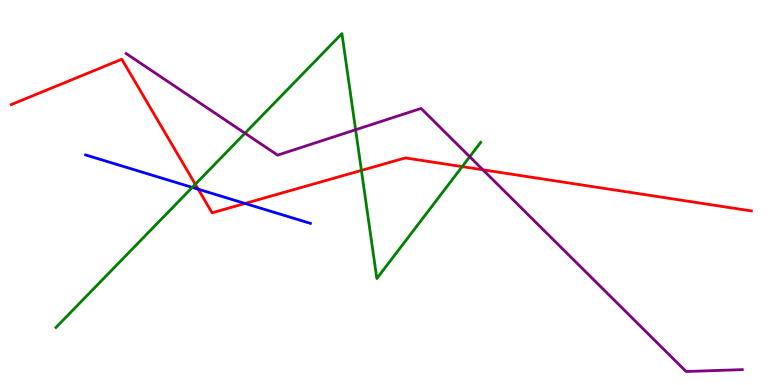[{'lines': ['blue', 'red'], 'intersections': [{'x': 2.56, 'y': 5.09}, {'x': 3.16, 'y': 4.72}]}, {'lines': ['green', 'red'], 'intersections': [{'x': 2.52, 'y': 5.21}, {'x': 4.66, 'y': 5.57}, {'x': 5.96, 'y': 5.67}]}, {'lines': ['purple', 'red'], 'intersections': [{'x': 6.23, 'y': 5.59}]}, {'lines': ['blue', 'green'], 'intersections': [{'x': 2.48, 'y': 5.13}]}, {'lines': ['blue', 'purple'], 'intersections': []}, {'lines': ['green', 'purple'], 'intersections': [{'x': 3.16, 'y': 6.54}, {'x': 4.59, 'y': 6.63}, {'x': 6.06, 'y': 5.93}]}]